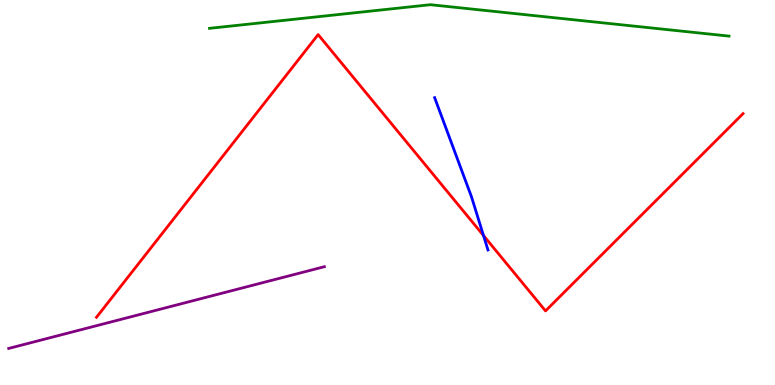[{'lines': ['blue', 'red'], 'intersections': [{'x': 6.24, 'y': 3.88}]}, {'lines': ['green', 'red'], 'intersections': []}, {'lines': ['purple', 'red'], 'intersections': []}, {'lines': ['blue', 'green'], 'intersections': []}, {'lines': ['blue', 'purple'], 'intersections': []}, {'lines': ['green', 'purple'], 'intersections': []}]